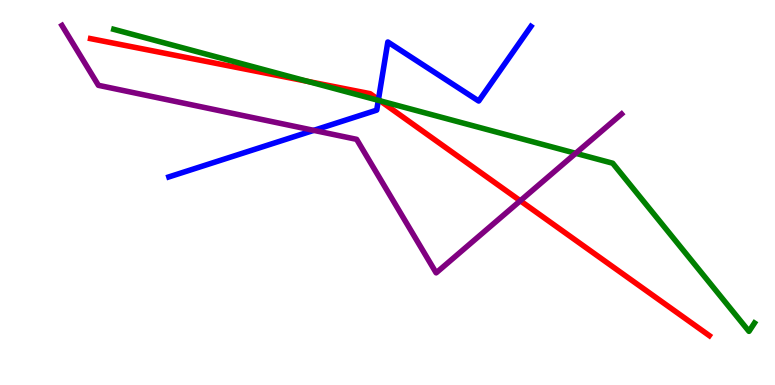[{'lines': ['blue', 'red'], 'intersections': [{'x': 4.88, 'y': 7.41}]}, {'lines': ['green', 'red'], 'intersections': [{'x': 3.97, 'y': 7.89}, {'x': 4.91, 'y': 7.38}]}, {'lines': ['purple', 'red'], 'intersections': [{'x': 6.71, 'y': 4.78}]}, {'lines': ['blue', 'green'], 'intersections': [{'x': 4.88, 'y': 7.39}]}, {'lines': ['blue', 'purple'], 'intersections': [{'x': 4.05, 'y': 6.61}]}, {'lines': ['green', 'purple'], 'intersections': [{'x': 7.43, 'y': 6.02}]}]